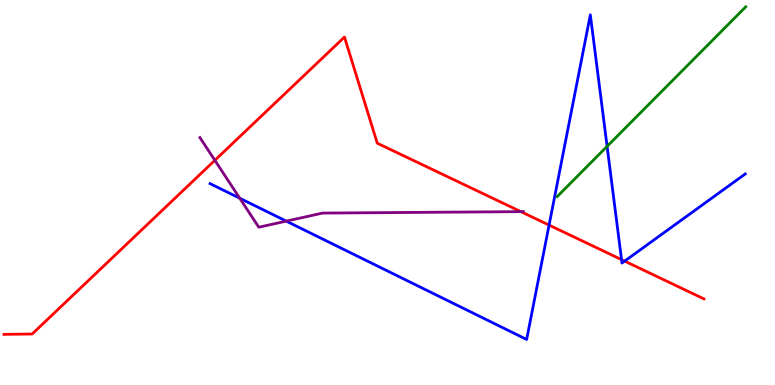[{'lines': ['blue', 'red'], 'intersections': [{'x': 7.08, 'y': 4.15}, {'x': 8.02, 'y': 3.26}, {'x': 8.06, 'y': 3.22}]}, {'lines': ['green', 'red'], 'intersections': []}, {'lines': ['purple', 'red'], 'intersections': [{'x': 2.77, 'y': 5.84}, {'x': 6.72, 'y': 4.5}]}, {'lines': ['blue', 'green'], 'intersections': [{'x': 7.83, 'y': 6.2}]}, {'lines': ['blue', 'purple'], 'intersections': [{'x': 3.09, 'y': 4.85}, {'x': 3.69, 'y': 4.26}]}, {'lines': ['green', 'purple'], 'intersections': []}]